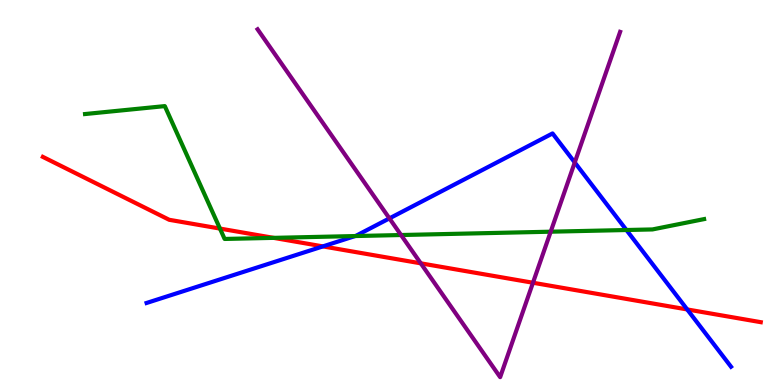[{'lines': ['blue', 'red'], 'intersections': [{'x': 4.17, 'y': 3.6}, {'x': 8.87, 'y': 1.96}]}, {'lines': ['green', 'red'], 'intersections': [{'x': 2.84, 'y': 4.06}, {'x': 3.53, 'y': 3.82}]}, {'lines': ['purple', 'red'], 'intersections': [{'x': 5.43, 'y': 3.16}, {'x': 6.88, 'y': 2.66}]}, {'lines': ['blue', 'green'], 'intersections': [{'x': 4.58, 'y': 3.87}, {'x': 8.08, 'y': 4.03}]}, {'lines': ['blue', 'purple'], 'intersections': [{'x': 5.02, 'y': 4.33}, {'x': 7.42, 'y': 5.78}]}, {'lines': ['green', 'purple'], 'intersections': [{'x': 5.17, 'y': 3.9}, {'x': 7.11, 'y': 3.98}]}]